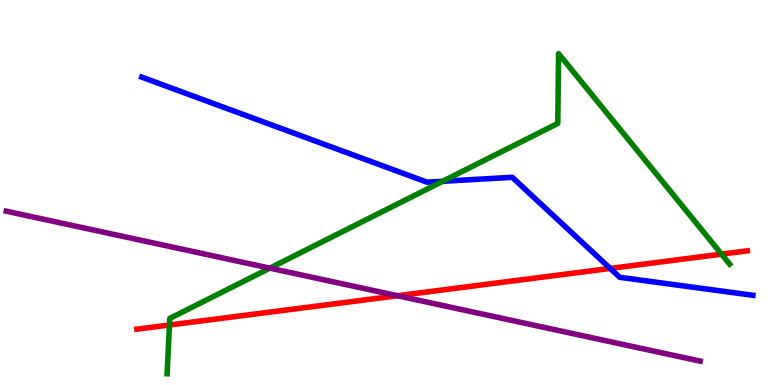[{'lines': ['blue', 'red'], 'intersections': [{'x': 7.87, 'y': 3.03}]}, {'lines': ['green', 'red'], 'intersections': [{'x': 2.19, 'y': 1.56}, {'x': 9.31, 'y': 3.4}]}, {'lines': ['purple', 'red'], 'intersections': [{'x': 5.13, 'y': 2.32}]}, {'lines': ['blue', 'green'], 'intersections': [{'x': 5.71, 'y': 5.29}]}, {'lines': ['blue', 'purple'], 'intersections': []}, {'lines': ['green', 'purple'], 'intersections': [{'x': 3.48, 'y': 3.04}]}]